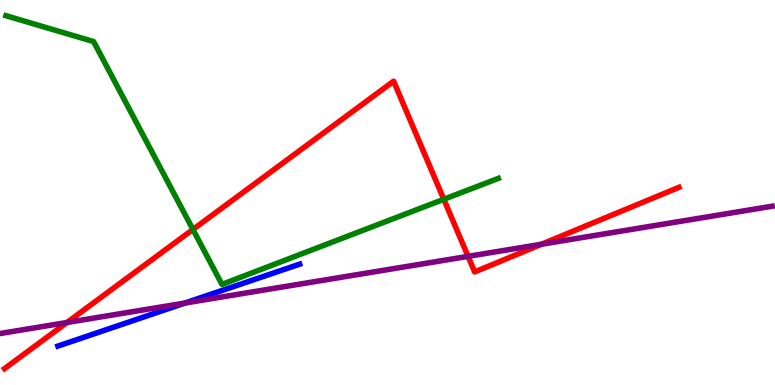[{'lines': ['blue', 'red'], 'intersections': []}, {'lines': ['green', 'red'], 'intersections': [{'x': 2.49, 'y': 4.04}, {'x': 5.73, 'y': 4.82}]}, {'lines': ['purple', 'red'], 'intersections': [{'x': 0.864, 'y': 1.62}, {'x': 6.04, 'y': 3.34}, {'x': 6.99, 'y': 3.66}]}, {'lines': ['blue', 'green'], 'intersections': []}, {'lines': ['blue', 'purple'], 'intersections': [{'x': 2.39, 'y': 2.13}]}, {'lines': ['green', 'purple'], 'intersections': []}]